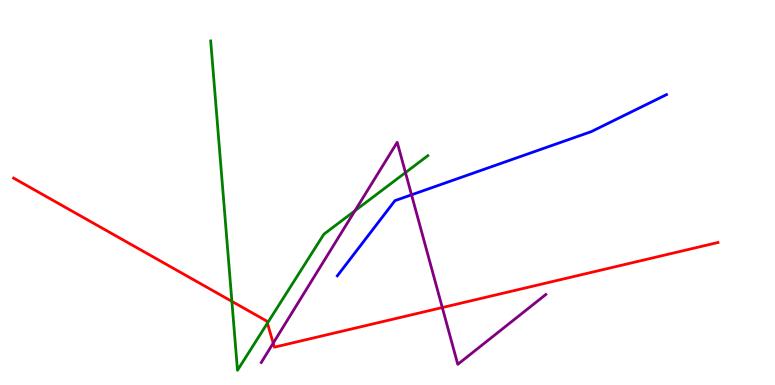[{'lines': ['blue', 'red'], 'intersections': []}, {'lines': ['green', 'red'], 'intersections': [{'x': 2.99, 'y': 2.17}, {'x': 3.45, 'y': 1.61}]}, {'lines': ['purple', 'red'], 'intersections': [{'x': 3.53, 'y': 1.09}, {'x': 5.71, 'y': 2.01}]}, {'lines': ['blue', 'green'], 'intersections': []}, {'lines': ['blue', 'purple'], 'intersections': [{'x': 5.31, 'y': 4.94}]}, {'lines': ['green', 'purple'], 'intersections': [{'x': 4.58, 'y': 4.53}, {'x': 5.23, 'y': 5.52}]}]